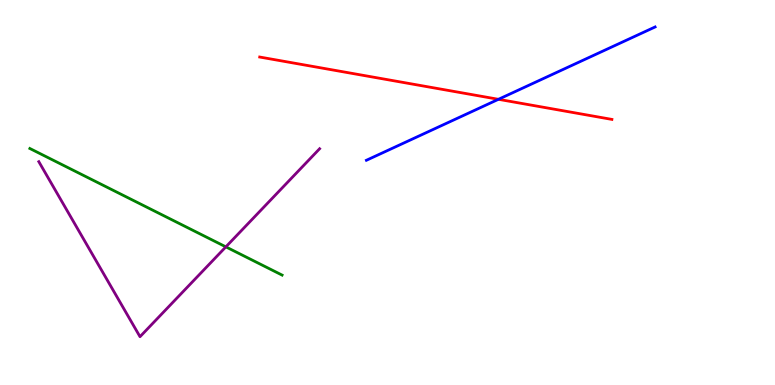[{'lines': ['blue', 'red'], 'intersections': [{'x': 6.43, 'y': 7.42}]}, {'lines': ['green', 'red'], 'intersections': []}, {'lines': ['purple', 'red'], 'intersections': []}, {'lines': ['blue', 'green'], 'intersections': []}, {'lines': ['blue', 'purple'], 'intersections': []}, {'lines': ['green', 'purple'], 'intersections': [{'x': 2.91, 'y': 3.59}]}]